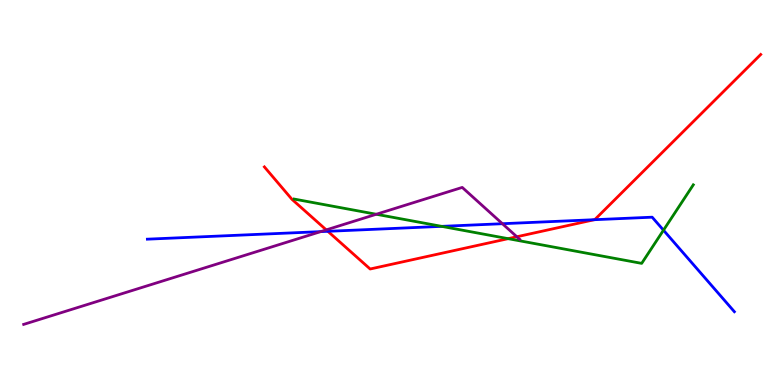[{'lines': ['blue', 'red'], 'intersections': [{'x': 4.23, 'y': 3.99}, {'x': 7.67, 'y': 4.29}]}, {'lines': ['green', 'red'], 'intersections': [{'x': 6.56, 'y': 3.8}]}, {'lines': ['purple', 'red'], 'intersections': [{'x': 4.21, 'y': 4.03}, {'x': 6.67, 'y': 3.85}]}, {'lines': ['blue', 'green'], 'intersections': [{'x': 5.7, 'y': 4.12}, {'x': 8.56, 'y': 4.02}]}, {'lines': ['blue', 'purple'], 'intersections': [{'x': 4.14, 'y': 3.98}, {'x': 6.48, 'y': 4.19}]}, {'lines': ['green', 'purple'], 'intersections': [{'x': 4.86, 'y': 4.43}]}]